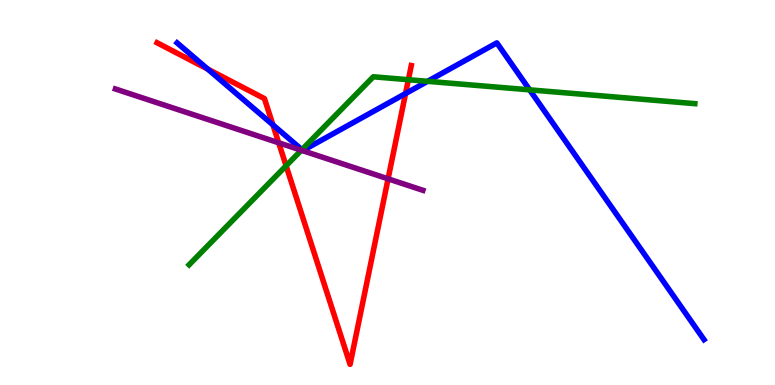[{'lines': ['blue', 'red'], 'intersections': [{'x': 2.68, 'y': 8.2}, {'x': 3.52, 'y': 6.76}, {'x': 5.23, 'y': 7.57}]}, {'lines': ['green', 'red'], 'intersections': [{'x': 3.69, 'y': 5.69}, {'x': 5.27, 'y': 7.93}]}, {'lines': ['purple', 'red'], 'intersections': [{'x': 3.6, 'y': 6.29}, {'x': 5.01, 'y': 5.35}]}, {'lines': ['blue', 'green'], 'intersections': [{'x': 3.9, 'y': 6.11}, {'x': 5.52, 'y': 7.89}, {'x': 6.83, 'y': 7.67}]}, {'lines': ['blue', 'purple'], 'intersections': []}, {'lines': ['green', 'purple'], 'intersections': [{'x': 3.89, 'y': 6.1}]}]